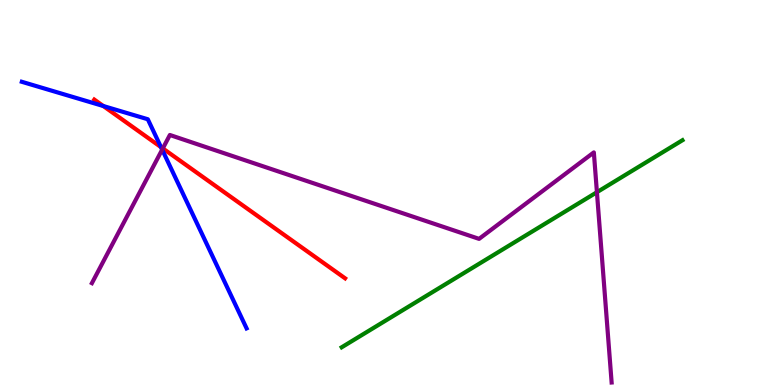[{'lines': ['blue', 'red'], 'intersections': [{'x': 1.33, 'y': 7.25}, {'x': 2.08, 'y': 6.18}]}, {'lines': ['green', 'red'], 'intersections': []}, {'lines': ['purple', 'red'], 'intersections': [{'x': 2.1, 'y': 6.14}]}, {'lines': ['blue', 'green'], 'intersections': []}, {'lines': ['blue', 'purple'], 'intersections': [{'x': 2.09, 'y': 6.11}]}, {'lines': ['green', 'purple'], 'intersections': [{'x': 7.7, 'y': 5.01}]}]